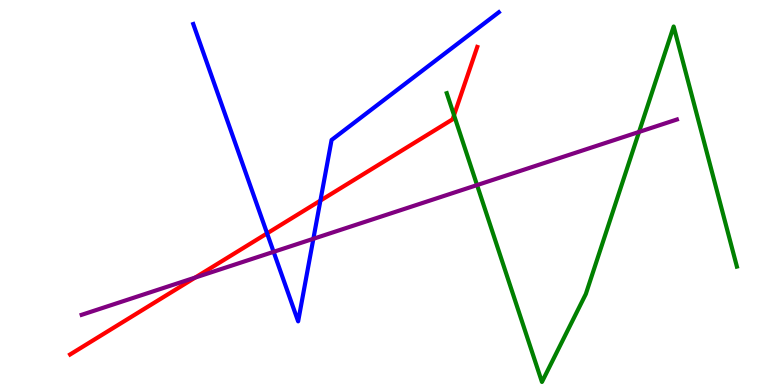[{'lines': ['blue', 'red'], 'intersections': [{'x': 3.45, 'y': 3.94}, {'x': 4.13, 'y': 4.79}]}, {'lines': ['green', 'red'], 'intersections': [{'x': 5.86, 'y': 7.01}]}, {'lines': ['purple', 'red'], 'intersections': [{'x': 2.52, 'y': 2.79}]}, {'lines': ['blue', 'green'], 'intersections': []}, {'lines': ['blue', 'purple'], 'intersections': [{'x': 3.53, 'y': 3.46}, {'x': 4.04, 'y': 3.8}]}, {'lines': ['green', 'purple'], 'intersections': [{'x': 6.16, 'y': 5.19}, {'x': 8.25, 'y': 6.57}]}]